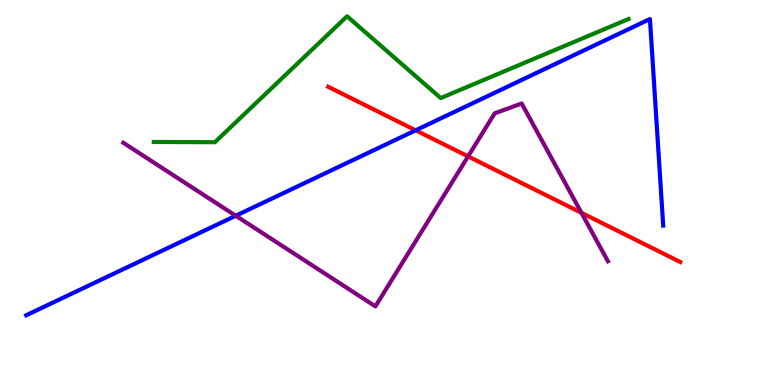[{'lines': ['blue', 'red'], 'intersections': [{'x': 5.36, 'y': 6.62}]}, {'lines': ['green', 'red'], 'intersections': []}, {'lines': ['purple', 'red'], 'intersections': [{'x': 6.04, 'y': 5.94}, {'x': 7.5, 'y': 4.47}]}, {'lines': ['blue', 'green'], 'intersections': []}, {'lines': ['blue', 'purple'], 'intersections': [{'x': 3.04, 'y': 4.4}]}, {'lines': ['green', 'purple'], 'intersections': []}]